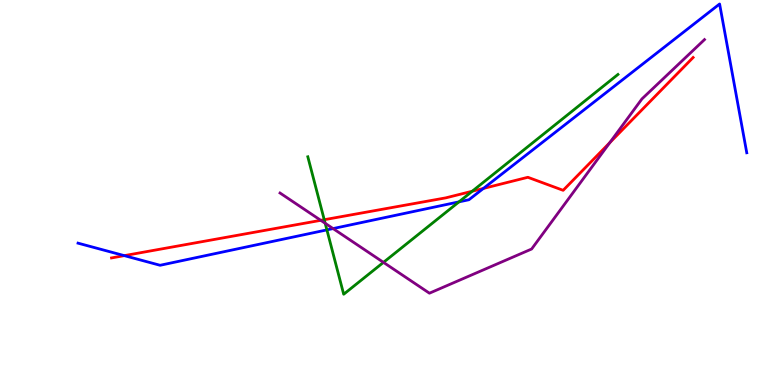[{'lines': ['blue', 'red'], 'intersections': [{'x': 1.6, 'y': 3.36}, {'x': 6.24, 'y': 5.11}]}, {'lines': ['green', 'red'], 'intersections': [{'x': 4.18, 'y': 4.29}, {'x': 6.09, 'y': 5.03}]}, {'lines': ['purple', 'red'], 'intersections': [{'x': 4.14, 'y': 4.28}, {'x': 7.87, 'y': 6.29}]}, {'lines': ['blue', 'green'], 'intersections': [{'x': 4.22, 'y': 4.03}, {'x': 5.92, 'y': 4.76}]}, {'lines': ['blue', 'purple'], 'intersections': [{'x': 4.3, 'y': 4.06}]}, {'lines': ['green', 'purple'], 'intersections': [{'x': 4.2, 'y': 4.2}, {'x': 4.95, 'y': 3.19}]}]